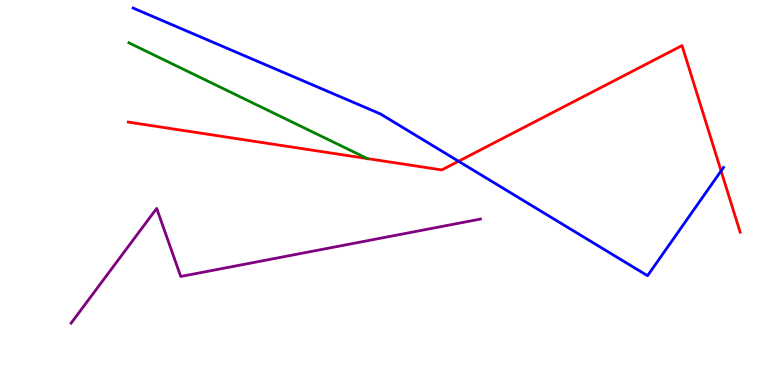[{'lines': ['blue', 'red'], 'intersections': [{'x': 5.92, 'y': 5.81}, {'x': 9.3, 'y': 5.56}]}, {'lines': ['green', 'red'], 'intersections': [{'x': 4.74, 'y': 5.88}]}, {'lines': ['purple', 'red'], 'intersections': []}, {'lines': ['blue', 'green'], 'intersections': []}, {'lines': ['blue', 'purple'], 'intersections': []}, {'lines': ['green', 'purple'], 'intersections': []}]